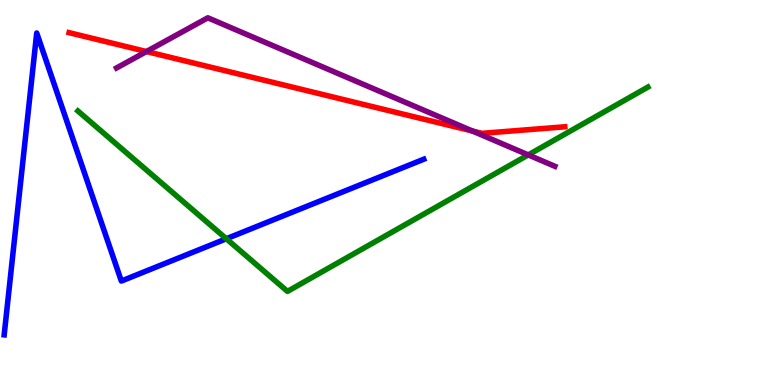[{'lines': ['blue', 'red'], 'intersections': []}, {'lines': ['green', 'red'], 'intersections': []}, {'lines': ['purple', 'red'], 'intersections': [{'x': 1.89, 'y': 8.66}, {'x': 6.1, 'y': 6.6}]}, {'lines': ['blue', 'green'], 'intersections': [{'x': 2.92, 'y': 3.8}]}, {'lines': ['blue', 'purple'], 'intersections': []}, {'lines': ['green', 'purple'], 'intersections': [{'x': 6.82, 'y': 5.98}]}]